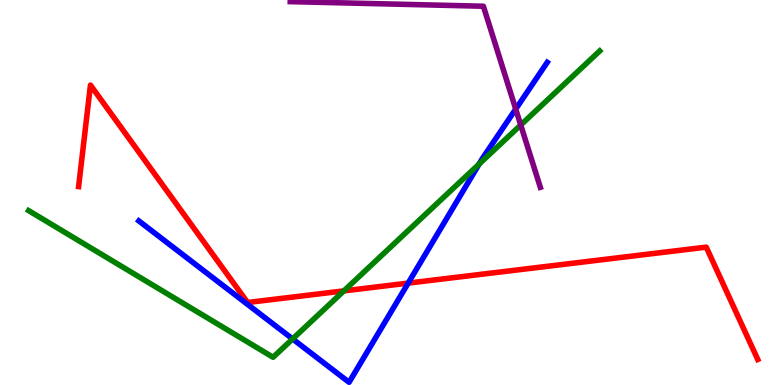[{'lines': ['blue', 'red'], 'intersections': [{'x': 5.27, 'y': 2.65}]}, {'lines': ['green', 'red'], 'intersections': [{'x': 4.44, 'y': 2.44}]}, {'lines': ['purple', 'red'], 'intersections': []}, {'lines': ['blue', 'green'], 'intersections': [{'x': 3.78, 'y': 1.2}, {'x': 6.18, 'y': 5.74}]}, {'lines': ['blue', 'purple'], 'intersections': [{'x': 6.65, 'y': 7.17}]}, {'lines': ['green', 'purple'], 'intersections': [{'x': 6.72, 'y': 6.75}]}]